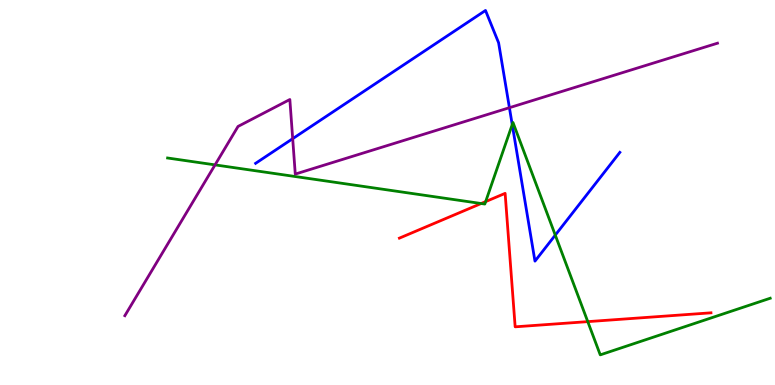[{'lines': ['blue', 'red'], 'intersections': []}, {'lines': ['green', 'red'], 'intersections': [{'x': 6.21, 'y': 4.71}, {'x': 6.27, 'y': 4.76}, {'x': 7.58, 'y': 1.65}]}, {'lines': ['purple', 'red'], 'intersections': []}, {'lines': ['blue', 'green'], 'intersections': [{'x': 6.61, 'y': 6.76}, {'x': 7.16, 'y': 3.89}]}, {'lines': ['blue', 'purple'], 'intersections': [{'x': 3.78, 'y': 6.4}, {'x': 6.57, 'y': 7.2}]}, {'lines': ['green', 'purple'], 'intersections': [{'x': 2.77, 'y': 5.72}]}]